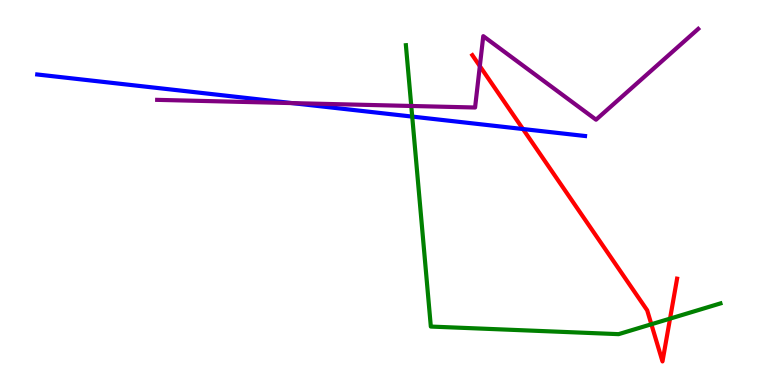[{'lines': ['blue', 'red'], 'intersections': [{'x': 6.75, 'y': 6.65}]}, {'lines': ['green', 'red'], 'intersections': [{'x': 8.4, 'y': 1.58}, {'x': 8.65, 'y': 1.72}]}, {'lines': ['purple', 'red'], 'intersections': [{'x': 6.19, 'y': 8.28}]}, {'lines': ['blue', 'green'], 'intersections': [{'x': 5.32, 'y': 6.97}]}, {'lines': ['blue', 'purple'], 'intersections': [{'x': 3.77, 'y': 7.32}]}, {'lines': ['green', 'purple'], 'intersections': [{'x': 5.31, 'y': 7.25}]}]